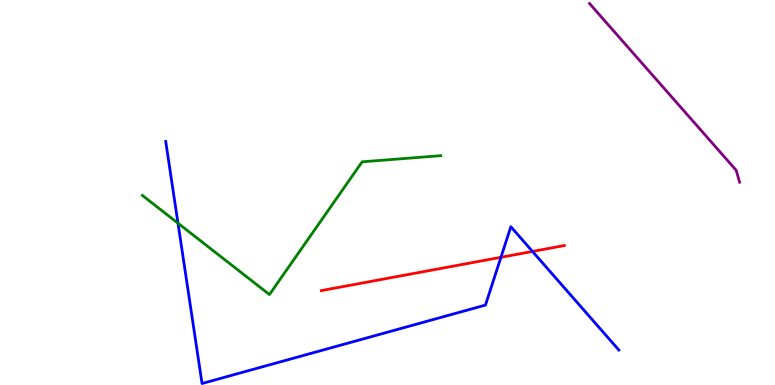[{'lines': ['blue', 'red'], 'intersections': [{'x': 6.46, 'y': 3.32}, {'x': 6.87, 'y': 3.47}]}, {'lines': ['green', 'red'], 'intersections': []}, {'lines': ['purple', 'red'], 'intersections': []}, {'lines': ['blue', 'green'], 'intersections': [{'x': 2.3, 'y': 4.2}]}, {'lines': ['blue', 'purple'], 'intersections': []}, {'lines': ['green', 'purple'], 'intersections': []}]